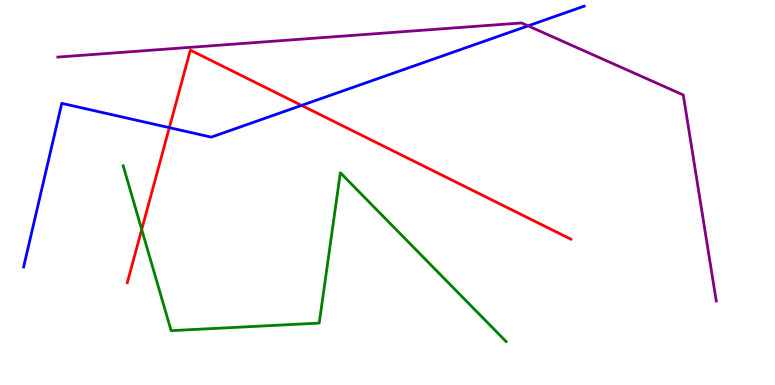[{'lines': ['blue', 'red'], 'intersections': [{'x': 2.18, 'y': 6.68}, {'x': 3.89, 'y': 7.26}]}, {'lines': ['green', 'red'], 'intersections': [{'x': 1.83, 'y': 4.04}]}, {'lines': ['purple', 'red'], 'intersections': []}, {'lines': ['blue', 'green'], 'intersections': []}, {'lines': ['blue', 'purple'], 'intersections': [{'x': 6.81, 'y': 9.33}]}, {'lines': ['green', 'purple'], 'intersections': []}]